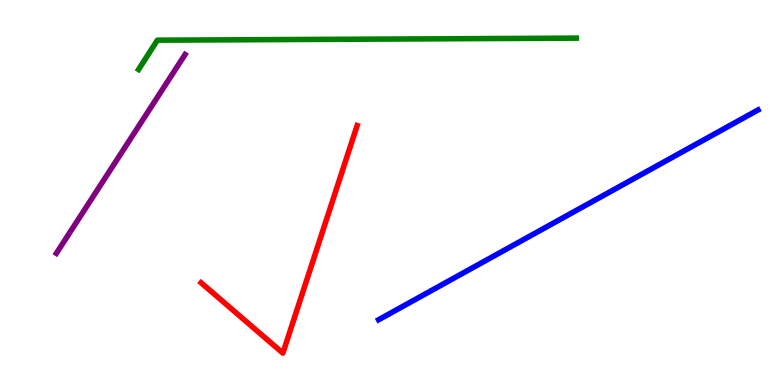[{'lines': ['blue', 'red'], 'intersections': []}, {'lines': ['green', 'red'], 'intersections': []}, {'lines': ['purple', 'red'], 'intersections': []}, {'lines': ['blue', 'green'], 'intersections': []}, {'lines': ['blue', 'purple'], 'intersections': []}, {'lines': ['green', 'purple'], 'intersections': []}]